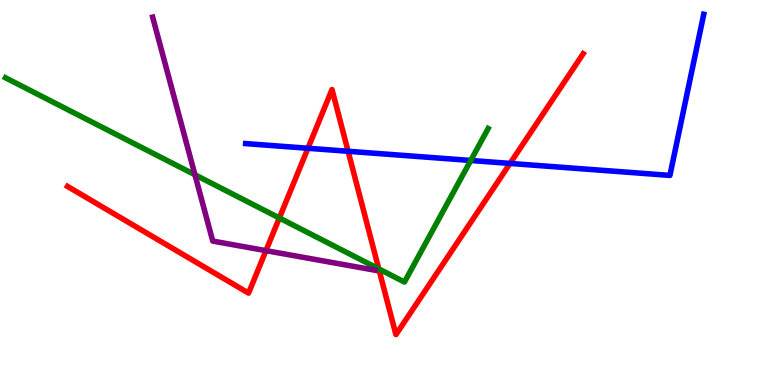[{'lines': ['blue', 'red'], 'intersections': [{'x': 3.97, 'y': 6.15}, {'x': 4.49, 'y': 6.07}, {'x': 6.58, 'y': 5.76}]}, {'lines': ['green', 'red'], 'intersections': [{'x': 3.6, 'y': 4.34}, {'x': 4.89, 'y': 3.02}]}, {'lines': ['purple', 'red'], 'intersections': [{'x': 3.43, 'y': 3.49}]}, {'lines': ['blue', 'green'], 'intersections': [{'x': 6.07, 'y': 5.83}]}, {'lines': ['blue', 'purple'], 'intersections': []}, {'lines': ['green', 'purple'], 'intersections': [{'x': 2.52, 'y': 5.46}]}]